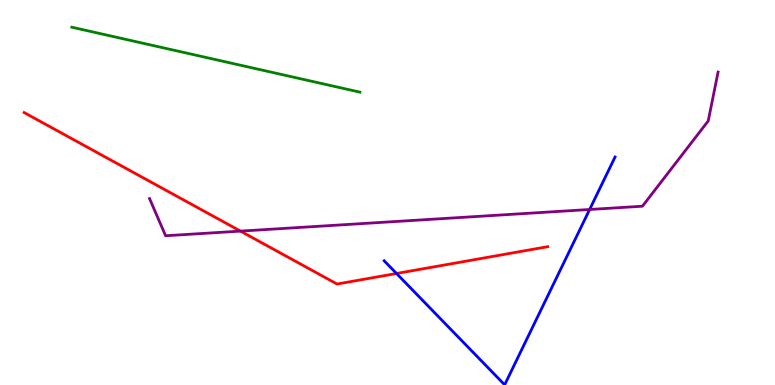[{'lines': ['blue', 'red'], 'intersections': [{'x': 5.12, 'y': 2.9}]}, {'lines': ['green', 'red'], 'intersections': []}, {'lines': ['purple', 'red'], 'intersections': [{'x': 3.1, 'y': 4.0}]}, {'lines': ['blue', 'green'], 'intersections': []}, {'lines': ['blue', 'purple'], 'intersections': [{'x': 7.61, 'y': 4.56}]}, {'lines': ['green', 'purple'], 'intersections': []}]